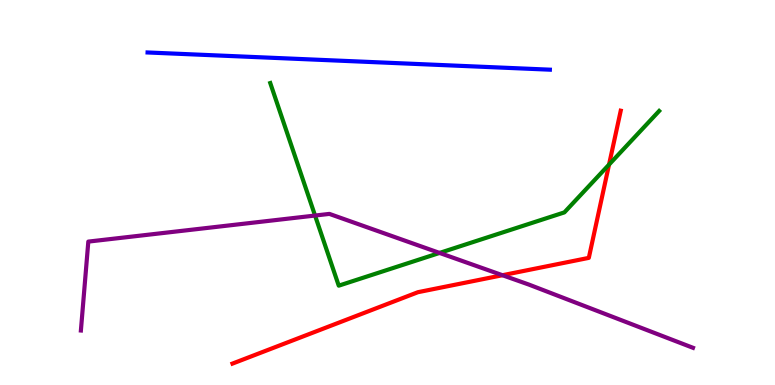[{'lines': ['blue', 'red'], 'intersections': []}, {'lines': ['green', 'red'], 'intersections': [{'x': 7.86, 'y': 5.72}]}, {'lines': ['purple', 'red'], 'intersections': [{'x': 6.48, 'y': 2.85}]}, {'lines': ['blue', 'green'], 'intersections': []}, {'lines': ['blue', 'purple'], 'intersections': []}, {'lines': ['green', 'purple'], 'intersections': [{'x': 4.07, 'y': 4.4}, {'x': 5.67, 'y': 3.43}]}]